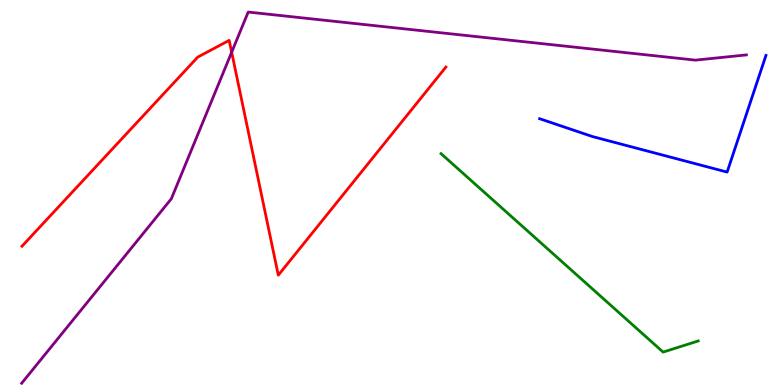[{'lines': ['blue', 'red'], 'intersections': []}, {'lines': ['green', 'red'], 'intersections': []}, {'lines': ['purple', 'red'], 'intersections': [{'x': 2.99, 'y': 8.64}]}, {'lines': ['blue', 'green'], 'intersections': []}, {'lines': ['blue', 'purple'], 'intersections': []}, {'lines': ['green', 'purple'], 'intersections': []}]